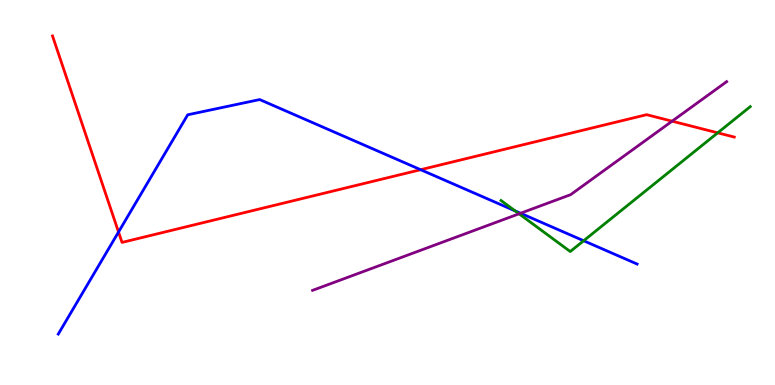[{'lines': ['blue', 'red'], 'intersections': [{'x': 1.53, 'y': 3.97}, {'x': 5.43, 'y': 5.59}]}, {'lines': ['green', 'red'], 'intersections': [{'x': 9.26, 'y': 6.55}]}, {'lines': ['purple', 'red'], 'intersections': [{'x': 8.67, 'y': 6.85}]}, {'lines': ['blue', 'green'], 'intersections': [{'x': 6.65, 'y': 4.52}, {'x': 7.53, 'y': 3.75}]}, {'lines': ['blue', 'purple'], 'intersections': [{'x': 6.72, 'y': 4.46}]}, {'lines': ['green', 'purple'], 'intersections': [{'x': 6.7, 'y': 4.45}]}]